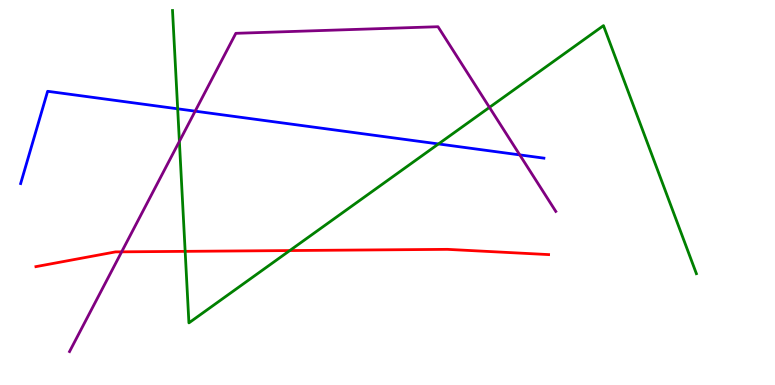[{'lines': ['blue', 'red'], 'intersections': []}, {'lines': ['green', 'red'], 'intersections': [{'x': 2.39, 'y': 3.47}, {'x': 3.74, 'y': 3.49}]}, {'lines': ['purple', 'red'], 'intersections': [{'x': 1.57, 'y': 3.46}]}, {'lines': ['blue', 'green'], 'intersections': [{'x': 2.29, 'y': 7.17}, {'x': 5.66, 'y': 6.26}]}, {'lines': ['blue', 'purple'], 'intersections': [{'x': 2.52, 'y': 7.11}, {'x': 6.71, 'y': 5.98}]}, {'lines': ['green', 'purple'], 'intersections': [{'x': 2.31, 'y': 6.33}, {'x': 6.32, 'y': 7.21}]}]